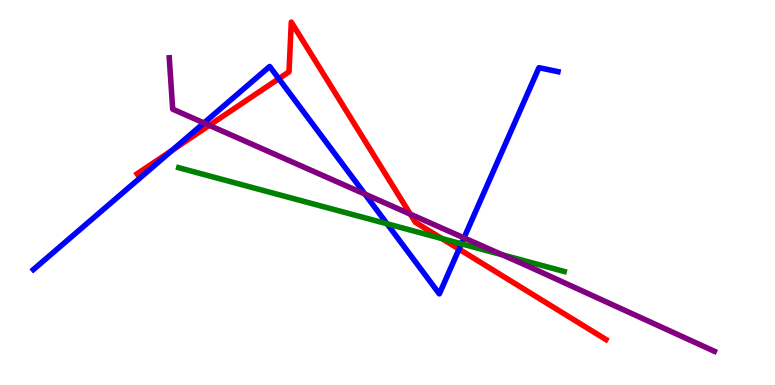[{'lines': ['blue', 'red'], 'intersections': [{'x': 2.22, 'y': 6.1}, {'x': 3.6, 'y': 7.96}, {'x': 5.92, 'y': 3.53}]}, {'lines': ['green', 'red'], 'intersections': [{'x': 5.7, 'y': 3.8}]}, {'lines': ['purple', 'red'], 'intersections': [{'x': 2.7, 'y': 6.74}, {'x': 5.29, 'y': 4.44}]}, {'lines': ['blue', 'green'], 'intersections': [{'x': 4.99, 'y': 4.19}, {'x': 5.95, 'y': 3.67}]}, {'lines': ['blue', 'purple'], 'intersections': [{'x': 2.63, 'y': 6.81}, {'x': 4.71, 'y': 4.96}, {'x': 5.99, 'y': 3.82}]}, {'lines': ['green', 'purple'], 'intersections': [{'x': 6.48, 'y': 3.38}]}]